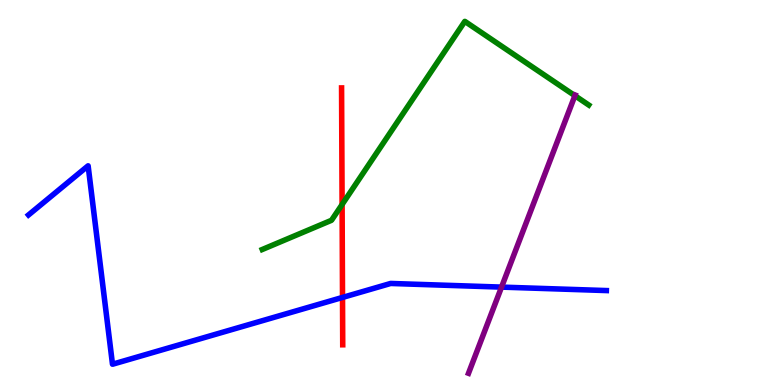[{'lines': ['blue', 'red'], 'intersections': [{'x': 4.42, 'y': 2.27}]}, {'lines': ['green', 'red'], 'intersections': [{'x': 4.41, 'y': 4.69}]}, {'lines': ['purple', 'red'], 'intersections': []}, {'lines': ['blue', 'green'], 'intersections': []}, {'lines': ['blue', 'purple'], 'intersections': [{'x': 6.47, 'y': 2.54}]}, {'lines': ['green', 'purple'], 'intersections': [{'x': 7.42, 'y': 7.51}]}]